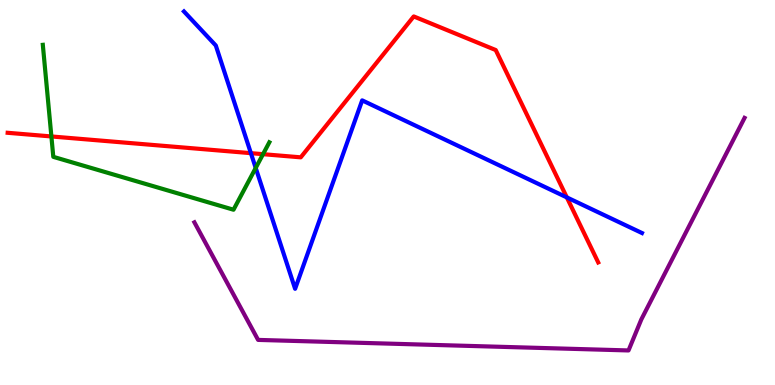[{'lines': ['blue', 'red'], 'intersections': [{'x': 3.24, 'y': 6.02}, {'x': 7.31, 'y': 4.87}]}, {'lines': ['green', 'red'], 'intersections': [{'x': 0.663, 'y': 6.46}, {'x': 3.39, 'y': 6.0}]}, {'lines': ['purple', 'red'], 'intersections': []}, {'lines': ['blue', 'green'], 'intersections': [{'x': 3.3, 'y': 5.64}]}, {'lines': ['blue', 'purple'], 'intersections': []}, {'lines': ['green', 'purple'], 'intersections': []}]